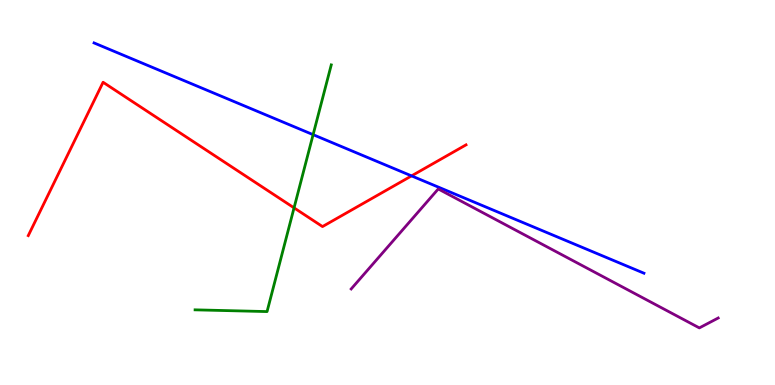[{'lines': ['blue', 'red'], 'intersections': [{'x': 5.31, 'y': 5.43}]}, {'lines': ['green', 'red'], 'intersections': [{'x': 3.79, 'y': 4.6}]}, {'lines': ['purple', 'red'], 'intersections': []}, {'lines': ['blue', 'green'], 'intersections': [{'x': 4.04, 'y': 6.5}]}, {'lines': ['blue', 'purple'], 'intersections': []}, {'lines': ['green', 'purple'], 'intersections': []}]